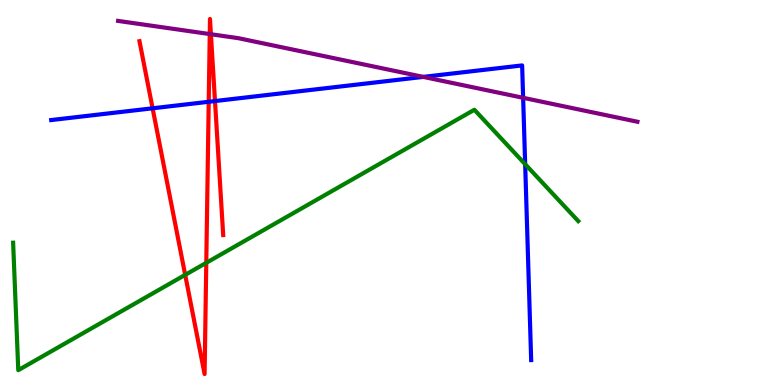[{'lines': ['blue', 'red'], 'intersections': [{'x': 1.97, 'y': 7.19}, {'x': 2.69, 'y': 7.36}, {'x': 2.77, 'y': 7.38}]}, {'lines': ['green', 'red'], 'intersections': [{'x': 2.39, 'y': 2.86}, {'x': 2.66, 'y': 3.17}]}, {'lines': ['purple', 'red'], 'intersections': [{'x': 2.71, 'y': 9.12}, {'x': 2.72, 'y': 9.11}]}, {'lines': ['blue', 'green'], 'intersections': [{'x': 6.78, 'y': 5.74}]}, {'lines': ['blue', 'purple'], 'intersections': [{'x': 5.46, 'y': 8.0}, {'x': 6.75, 'y': 7.46}]}, {'lines': ['green', 'purple'], 'intersections': []}]